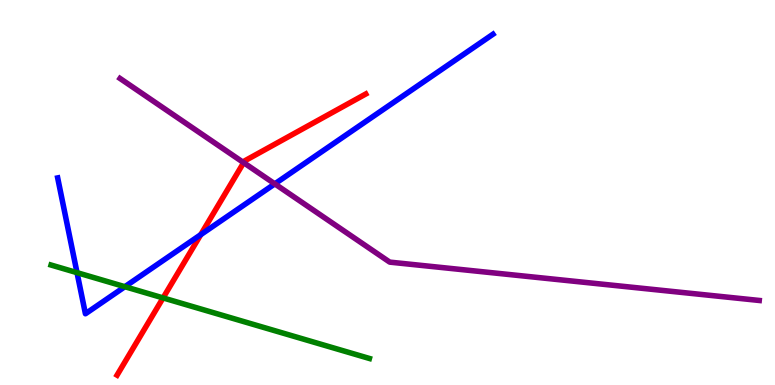[{'lines': ['blue', 'red'], 'intersections': [{'x': 2.59, 'y': 3.9}]}, {'lines': ['green', 'red'], 'intersections': [{'x': 2.1, 'y': 2.26}]}, {'lines': ['purple', 'red'], 'intersections': [{'x': 3.14, 'y': 5.78}]}, {'lines': ['blue', 'green'], 'intersections': [{'x': 0.994, 'y': 2.92}, {'x': 1.61, 'y': 2.55}]}, {'lines': ['blue', 'purple'], 'intersections': [{'x': 3.55, 'y': 5.22}]}, {'lines': ['green', 'purple'], 'intersections': []}]